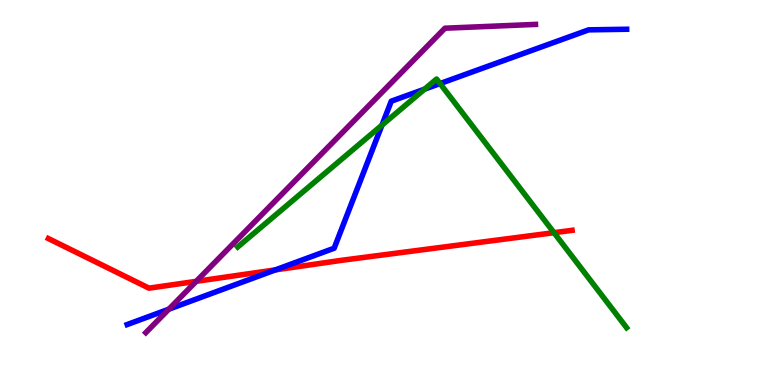[{'lines': ['blue', 'red'], 'intersections': [{'x': 3.55, 'y': 2.99}]}, {'lines': ['green', 'red'], 'intersections': [{'x': 7.15, 'y': 3.96}]}, {'lines': ['purple', 'red'], 'intersections': [{'x': 2.53, 'y': 2.69}]}, {'lines': ['blue', 'green'], 'intersections': [{'x': 4.93, 'y': 6.75}, {'x': 5.48, 'y': 7.68}, {'x': 5.68, 'y': 7.83}]}, {'lines': ['blue', 'purple'], 'intersections': [{'x': 2.18, 'y': 1.97}]}, {'lines': ['green', 'purple'], 'intersections': []}]